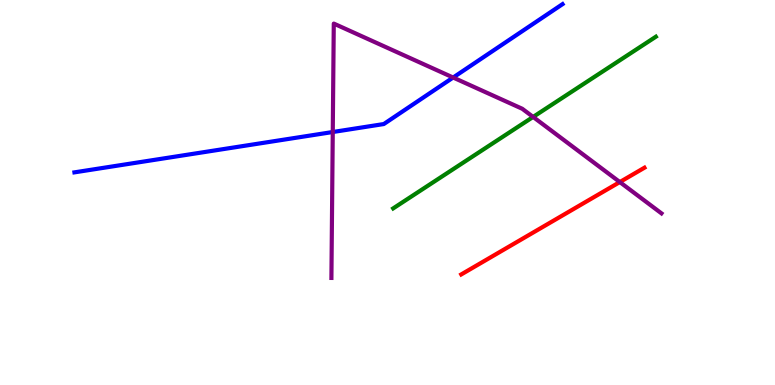[{'lines': ['blue', 'red'], 'intersections': []}, {'lines': ['green', 'red'], 'intersections': []}, {'lines': ['purple', 'red'], 'intersections': [{'x': 8.0, 'y': 5.27}]}, {'lines': ['blue', 'green'], 'intersections': []}, {'lines': ['blue', 'purple'], 'intersections': [{'x': 4.29, 'y': 6.57}, {'x': 5.85, 'y': 7.99}]}, {'lines': ['green', 'purple'], 'intersections': [{'x': 6.88, 'y': 6.96}]}]